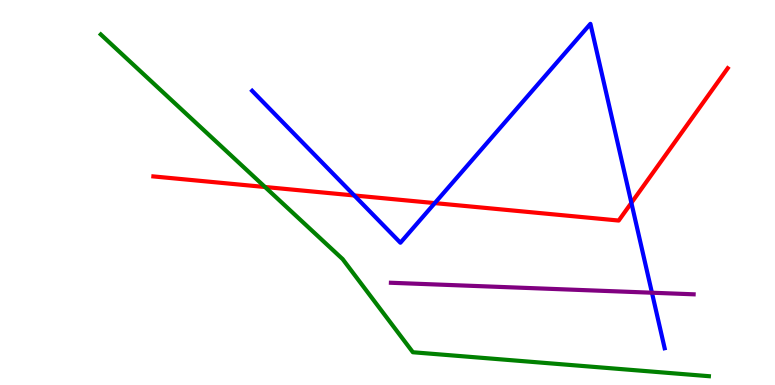[{'lines': ['blue', 'red'], 'intersections': [{'x': 4.57, 'y': 4.92}, {'x': 5.61, 'y': 4.72}, {'x': 8.15, 'y': 4.73}]}, {'lines': ['green', 'red'], 'intersections': [{'x': 3.42, 'y': 5.14}]}, {'lines': ['purple', 'red'], 'intersections': []}, {'lines': ['blue', 'green'], 'intersections': []}, {'lines': ['blue', 'purple'], 'intersections': [{'x': 8.41, 'y': 2.4}]}, {'lines': ['green', 'purple'], 'intersections': []}]